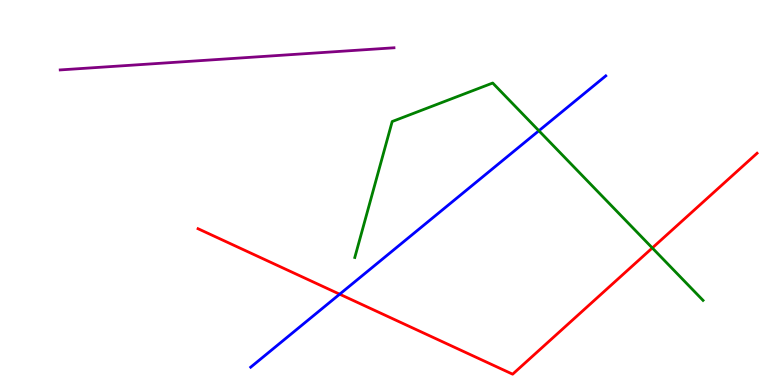[{'lines': ['blue', 'red'], 'intersections': [{'x': 4.38, 'y': 2.36}]}, {'lines': ['green', 'red'], 'intersections': [{'x': 8.42, 'y': 3.56}]}, {'lines': ['purple', 'red'], 'intersections': []}, {'lines': ['blue', 'green'], 'intersections': [{'x': 6.95, 'y': 6.6}]}, {'lines': ['blue', 'purple'], 'intersections': []}, {'lines': ['green', 'purple'], 'intersections': []}]